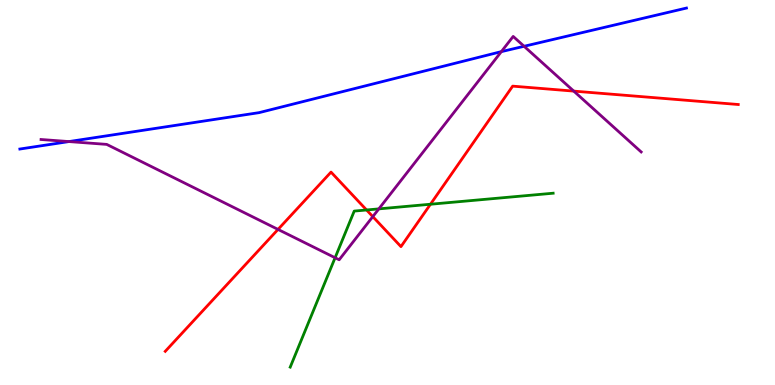[{'lines': ['blue', 'red'], 'intersections': []}, {'lines': ['green', 'red'], 'intersections': [{'x': 4.73, 'y': 4.55}, {'x': 5.55, 'y': 4.7}]}, {'lines': ['purple', 'red'], 'intersections': [{'x': 3.59, 'y': 4.04}, {'x': 4.81, 'y': 4.37}, {'x': 7.4, 'y': 7.63}]}, {'lines': ['blue', 'green'], 'intersections': []}, {'lines': ['blue', 'purple'], 'intersections': [{'x': 0.889, 'y': 6.32}, {'x': 6.47, 'y': 8.66}, {'x': 6.76, 'y': 8.8}]}, {'lines': ['green', 'purple'], 'intersections': [{'x': 4.32, 'y': 3.31}, {'x': 4.89, 'y': 4.57}]}]